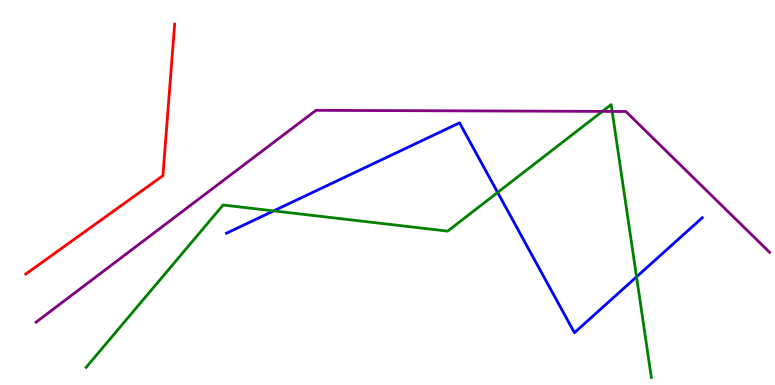[{'lines': ['blue', 'red'], 'intersections': []}, {'lines': ['green', 'red'], 'intersections': []}, {'lines': ['purple', 'red'], 'intersections': []}, {'lines': ['blue', 'green'], 'intersections': [{'x': 3.53, 'y': 4.52}, {'x': 6.42, 'y': 5.0}, {'x': 8.21, 'y': 2.81}]}, {'lines': ['blue', 'purple'], 'intersections': []}, {'lines': ['green', 'purple'], 'intersections': [{'x': 7.77, 'y': 7.11}, {'x': 7.9, 'y': 7.11}]}]